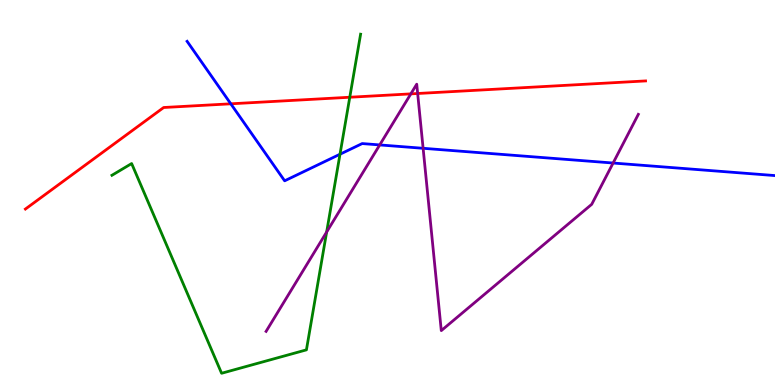[{'lines': ['blue', 'red'], 'intersections': [{'x': 2.98, 'y': 7.3}]}, {'lines': ['green', 'red'], 'intersections': [{'x': 4.51, 'y': 7.47}]}, {'lines': ['purple', 'red'], 'intersections': [{'x': 5.3, 'y': 7.56}, {'x': 5.39, 'y': 7.57}]}, {'lines': ['blue', 'green'], 'intersections': [{'x': 4.39, 'y': 5.99}]}, {'lines': ['blue', 'purple'], 'intersections': [{'x': 4.9, 'y': 6.24}, {'x': 5.46, 'y': 6.15}, {'x': 7.91, 'y': 5.77}]}, {'lines': ['green', 'purple'], 'intersections': [{'x': 4.21, 'y': 3.97}]}]